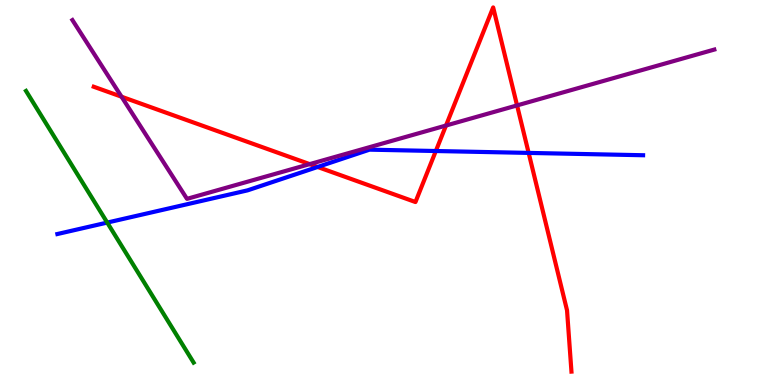[{'lines': ['blue', 'red'], 'intersections': [{'x': 4.1, 'y': 5.66}, {'x': 5.62, 'y': 6.08}, {'x': 6.82, 'y': 6.03}]}, {'lines': ['green', 'red'], 'intersections': []}, {'lines': ['purple', 'red'], 'intersections': [{'x': 1.57, 'y': 7.49}, {'x': 4.0, 'y': 5.74}, {'x': 5.75, 'y': 6.74}, {'x': 6.67, 'y': 7.26}]}, {'lines': ['blue', 'green'], 'intersections': [{'x': 1.38, 'y': 4.22}]}, {'lines': ['blue', 'purple'], 'intersections': []}, {'lines': ['green', 'purple'], 'intersections': []}]